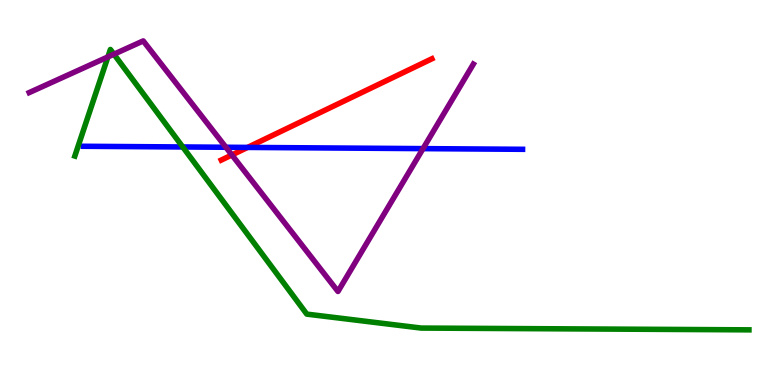[{'lines': ['blue', 'red'], 'intersections': [{'x': 3.19, 'y': 6.17}]}, {'lines': ['green', 'red'], 'intersections': []}, {'lines': ['purple', 'red'], 'intersections': [{'x': 2.99, 'y': 5.97}]}, {'lines': ['blue', 'green'], 'intersections': [{'x': 2.36, 'y': 6.18}]}, {'lines': ['blue', 'purple'], 'intersections': [{'x': 2.91, 'y': 6.17}, {'x': 5.46, 'y': 6.14}]}, {'lines': ['green', 'purple'], 'intersections': [{'x': 1.39, 'y': 8.52}, {'x': 1.47, 'y': 8.59}]}]